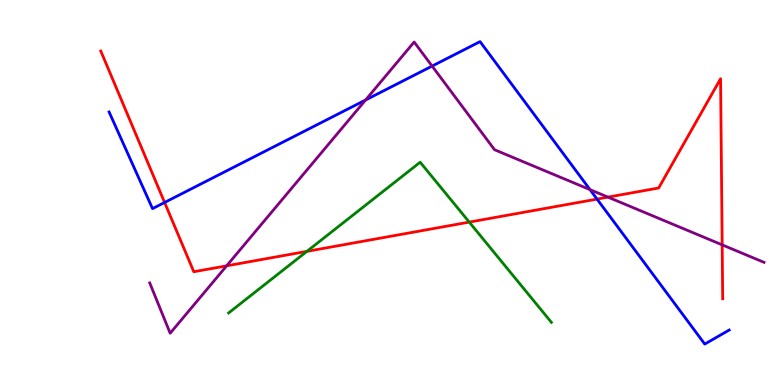[{'lines': ['blue', 'red'], 'intersections': [{'x': 2.12, 'y': 4.74}, {'x': 7.7, 'y': 4.83}]}, {'lines': ['green', 'red'], 'intersections': [{'x': 3.96, 'y': 3.47}, {'x': 6.05, 'y': 4.23}]}, {'lines': ['purple', 'red'], 'intersections': [{'x': 2.92, 'y': 3.1}, {'x': 7.84, 'y': 4.88}, {'x': 9.32, 'y': 3.64}]}, {'lines': ['blue', 'green'], 'intersections': []}, {'lines': ['blue', 'purple'], 'intersections': [{'x': 4.72, 'y': 7.4}, {'x': 5.58, 'y': 8.28}, {'x': 7.61, 'y': 5.07}]}, {'lines': ['green', 'purple'], 'intersections': []}]